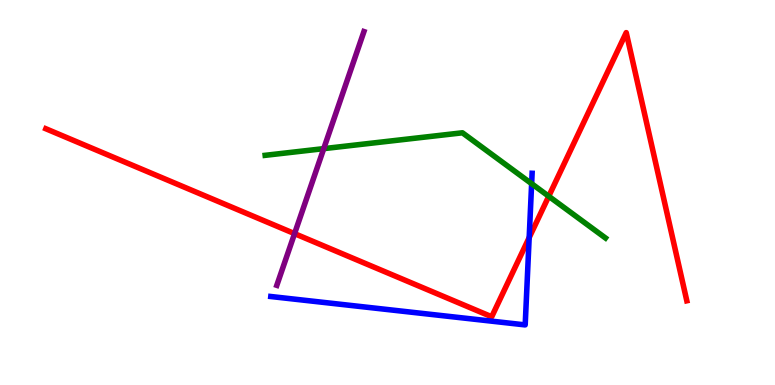[{'lines': ['blue', 'red'], 'intersections': [{'x': 6.83, 'y': 3.83}]}, {'lines': ['green', 'red'], 'intersections': [{'x': 7.08, 'y': 4.9}]}, {'lines': ['purple', 'red'], 'intersections': [{'x': 3.8, 'y': 3.93}]}, {'lines': ['blue', 'green'], 'intersections': [{'x': 6.86, 'y': 5.23}]}, {'lines': ['blue', 'purple'], 'intersections': []}, {'lines': ['green', 'purple'], 'intersections': [{'x': 4.18, 'y': 6.14}]}]